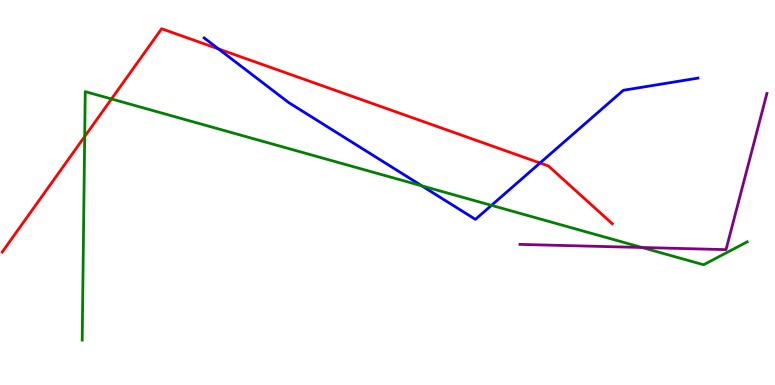[{'lines': ['blue', 'red'], 'intersections': [{'x': 2.82, 'y': 8.73}, {'x': 6.97, 'y': 5.77}]}, {'lines': ['green', 'red'], 'intersections': [{'x': 1.09, 'y': 6.45}, {'x': 1.44, 'y': 7.43}]}, {'lines': ['purple', 'red'], 'intersections': []}, {'lines': ['blue', 'green'], 'intersections': [{'x': 5.44, 'y': 5.17}, {'x': 6.34, 'y': 4.67}]}, {'lines': ['blue', 'purple'], 'intersections': []}, {'lines': ['green', 'purple'], 'intersections': [{'x': 8.28, 'y': 3.57}]}]